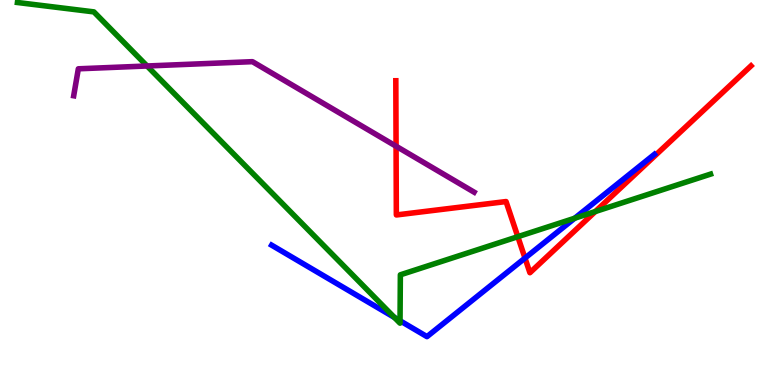[{'lines': ['blue', 'red'], 'intersections': [{'x': 6.77, 'y': 3.3}]}, {'lines': ['green', 'red'], 'intersections': [{'x': 6.68, 'y': 3.85}, {'x': 7.68, 'y': 4.51}]}, {'lines': ['purple', 'red'], 'intersections': [{'x': 5.11, 'y': 6.2}]}, {'lines': ['blue', 'green'], 'intersections': [{'x': 5.09, 'y': 1.75}, {'x': 5.16, 'y': 1.67}, {'x': 7.42, 'y': 4.33}]}, {'lines': ['blue', 'purple'], 'intersections': []}, {'lines': ['green', 'purple'], 'intersections': [{'x': 1.9, 'y': 8.29}]}]